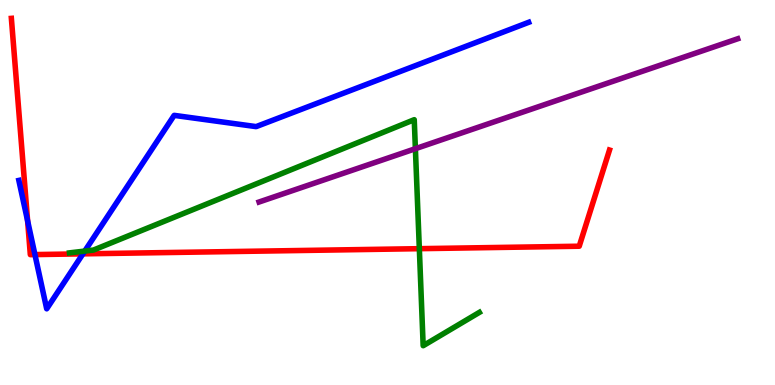[{'lines': ['blue', 'red'], 'intersections': [{'x': 0.356, 'y': 4.26}, {'x': 0.451, 'y': 3.39}, {'x': 1.07, 'y': 3.41}]}, {'lines': ['green', 'red'], 'intersections': [{'x': 5.41, 'y': 3.54}]}, {'lines': ['purple', 'red'], 'intersections': []}, {'lines': ['blue', 'green'], 'intersections': [{'x': 1.09, 'y': 3.48}]}, {'lines': ['blue', 'purple'], 'intersections': []}, {'lines': ['green', 'purple'], 'intersections': [{'x': 5.36, 'y': 6.14}]}]